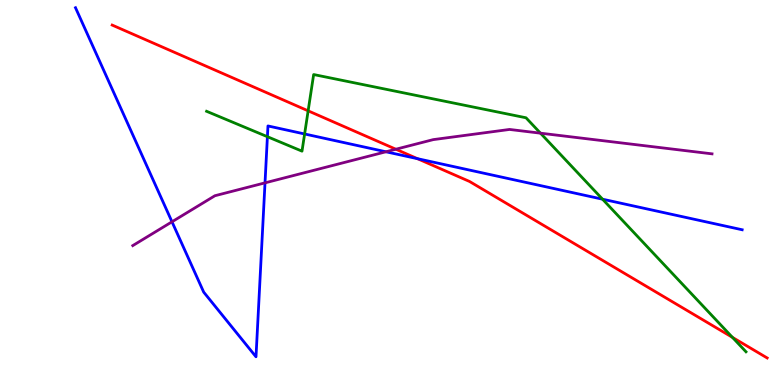[{'lines': ['blue', 'red'], 'intersections': [{'x': 5.39, 'y': 5.88}]}, {'lines': ['green', 'red'], 'intersections': [{'x': 3.98, 'y': 7.12}, {'x': 9.45, 'y': 1.24}]}, {'lines': ['purple', 'red'], 'intersections': [{'x': 5.11, 'y': 6.12}]}, {'lines': ['blue', 'green'], 'intersections': [{'x': 3.45, 'y': 6.45}, {'x': 3.93, 'y': 6.52}, {'x': 7.77, 'y': 4.83}]}, {'lines': ['blue', 'purple'], 'intersections': [{'x': 2.22, 'y': 4.24}, {'x': 3.42, 'y': 5.25}, {'x': 4.98, 'y': 6.06}]}, {'lines': ['green', 'purple'], 'intersections': [{'x': 6.97, 'y': 6.54}]}]